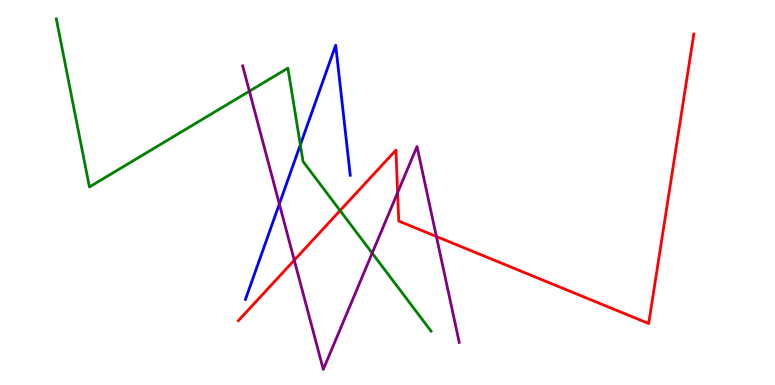[{'lines': ['blue', 'red'], 'intersections': []}, {'lines': ['green', 'red'], 'intersections': [{'x': 4.39, 'y': 4.53}]}, {'lines': ['purple', 'red'], 'intersections': [{'x': 3.8, 'y': 3.24}, {'x': 5.13, 'y': 5.0}, {'x': 5.63, 'y': 3.86}]}, {'lines': ['blue', 'green'], 'intersections': [{'x': 3.88, 'y': 6.24}]}, {'lines': ['blue', 'purple'], 'intersections': [{'x': 3.6, 'y': 4.7}]}, {'lines': ['green', 'purple'], 'intersections': [{'x': 3.22, 'y': 7.63}, {'x': 4.8, 'y': 3.43}]}]